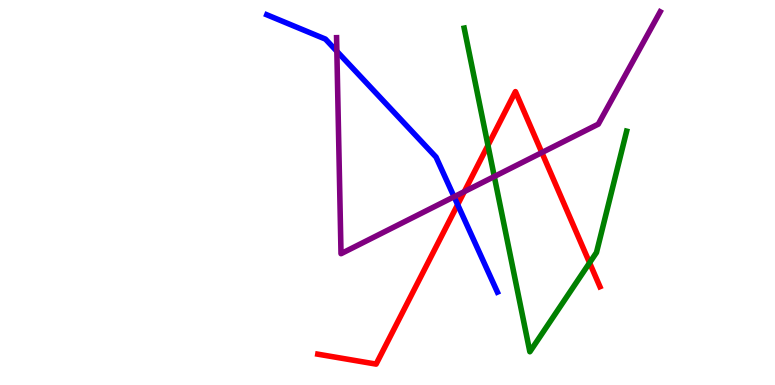[{'lines': ['blue', 'red'], 'intersections': [{'x': 5.91, 'y': 4.68}]}, {'lines': ['green', 'red'], 'intersections': [{'x': 6.3, 'y': 6.22}, {'x': 7.61, 'y': 3.17}]}, {'lines': ['purple', 'red'], 'intersections': [{'x': 5.99, 'y': 5.02}, {'x': 6.99, 'y': 6.04}]}, {'lines': ['blue', 'green'], 'intersections': []}, {'lines': ['blue', 'purple'], 'intersections': [{'x': 4.35, 'y': 8.67}, {'x': 5.86, 'y': 4.89}]}, {'lines': ['green', 'purple'], 'intersections': [{'x': 6.38, 'y': 5.42}]}]